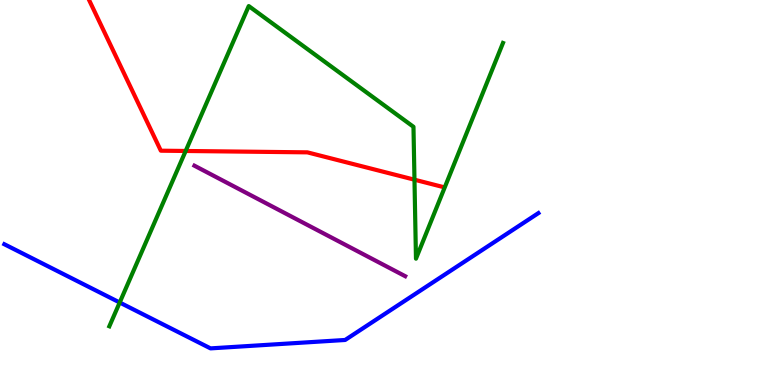[{'lines': ['blue', 'red'], 'intersections': []}, {'lines': ['green', 'red'], 'intersections': [{'x': 2.4, 'y': 6.08}, {'x': 5.35, 'y': 5.33}]}, {'lines': ['purple', 'red'], 'intersections': []}, {'lines': ['blue', 'green'], 'intersections': [{'x': 1.54, 'y': 2.14}]}, {'lines': ['blue', 'purple'], 'intersections': []}, {'lines': ['green', 'purple'], 'intersections': []}]